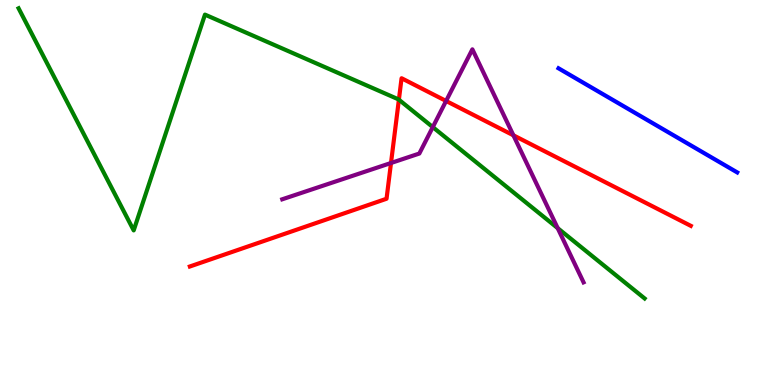[{'lines': ['blue', 'red'], 'intersections': []}, {'lines': ['green', 'red'], 'intersections': [{'x': 5.15, 'y': 7.41}]}, {'lines': ['purple', 'red'], 'intersections': [{'x': 5.05, 'y': 5.77}, {'x': 5.76, 'y': 7.38}, {'x': 6.62, 'y': 6.49}]}, {'lines': ['blue', 'green'], 'intersections': []}, {'lines': ['blue', 'purple'], 'intersections': []}, {'lines': ['green', 'purple'], 'intersections': [{'x': 5.58, 'y': 6.7}, {'x': 7.2, 'y': 4.07}]}]